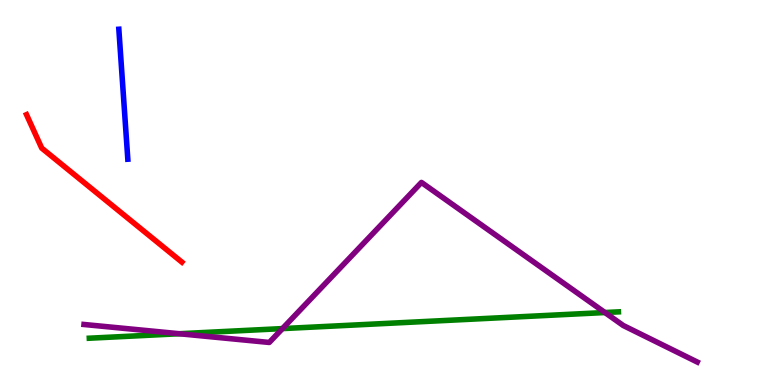[{'lines': ['blue', 'red'], 'intersections': []}, {'lines': ['green', 'red'], 'intersections': []}, {'lines': ['purple', 'red'], 'intersections': []}, {'lines': ['blue', 'green'], 'intersections': []}, {'lines': ['blue', 'purple'], 'intersections': []}, {'lines': ['green', 'purple'], 'intersections': [{'x': 2.31, 'y': 1.33}, {'x': 3.64, 'y': 1.47}, {'x': 7.81, 'y': 1.88}]}]